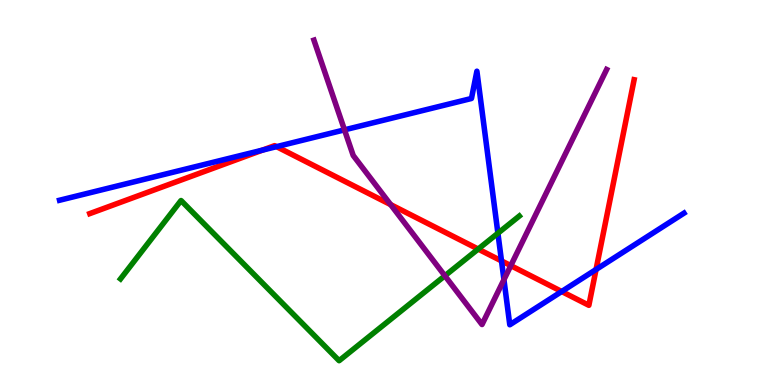[{'lines': ['blue', 'red'], 'intersections': [{'x': 3.39, 'y': 6.1}, {'x': 3.57, 'y': 6.19}, {'x': 6.47, 'y': 3.22}, {'x': 7.25, 'y': 2.43}, {'x': 7.69, 'y': 3.0}]}, {'lines': ['green', 'red'], 'intersections': [{'x': 6.17, 'y': 3.53}]}, {'lines': ['purple', 'red'], 'intersections': [{'x': 5.04, 'y': 4.69}, {'x': 6.59, 'y': 3.1}]}, {'lines': ['blue', 'green'], 'intersections': [{'x': 6.42, 'y': 3.94}]}, {'lines': ['blue', 'purple'], 'intersections': [{'x': 4.44, 'y': 6.63}, {'x': 6.5, 'y': 2.74}]}, {'lines': ['green', 'purple'], 'intersections': [{'x': 5.74, 'y': 2.84}]}]